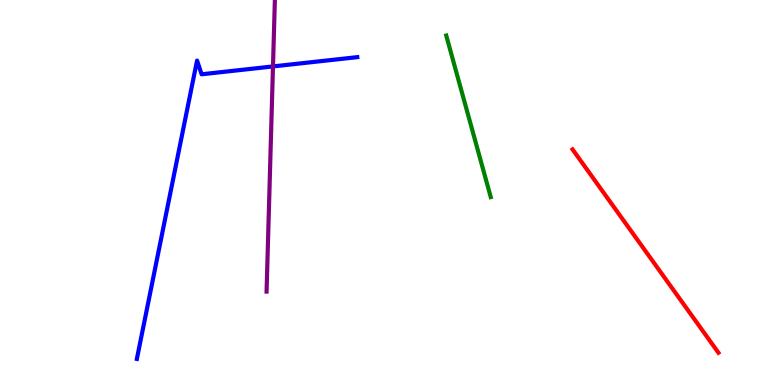[{'lines': ['blue', 'red'], 'intersections': []}, {'lines': ['green', 'red'], 'intersections': []}, {'lines': ['purple', 'red'], 'intersections': []}, {'lines': ['blue', 'green'], 'intersections': []}, {'lines': ['blue', 'purple'], 'intersections': [{'x': 3.52, 'y': 8.27}]}, {'lines': ['green', 'purple'], 'intersections': []}]